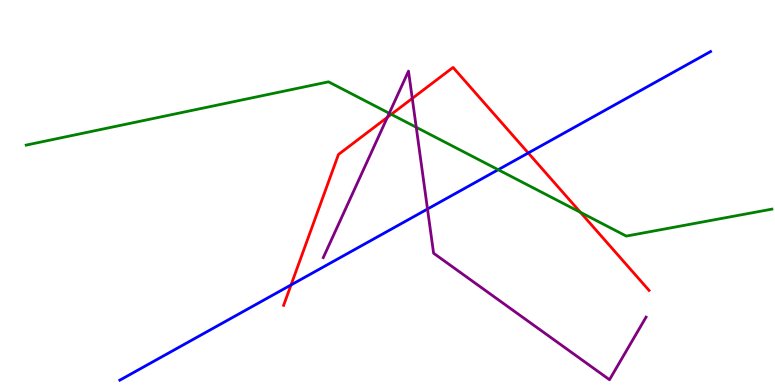[{'lines': ['blue', 'red'], 'intersections': [{'x': 3.76, 'y': 2.6}, {'x': 6.82, 'y': 6.03}]}, {'lines': ['green', 'red'], 'intersections': [{'x': 5.05, 'y': 7.03}, {'x': 7.49, 'y': 4.49}]}, {'lines': ['purple', 'red'], 'intersections': [{'x': 5.0, 'y': 6.95}, {'x': 5.32, 'y': 7.44}]}, {'lines': ['blue', 'green'], 'intersections': [{'x': 6.43, 'y': 5.59}]}, {'lines': ['blue', 'purple'], 'intersections': [{'x': 5.52, 'y': 4.57}]}, {'lines': ['green', 'purple'], 'intersections': [{'x': 5.02, 'y': 7.06}, {'x': 5.37, 'y': 6.69}]}]